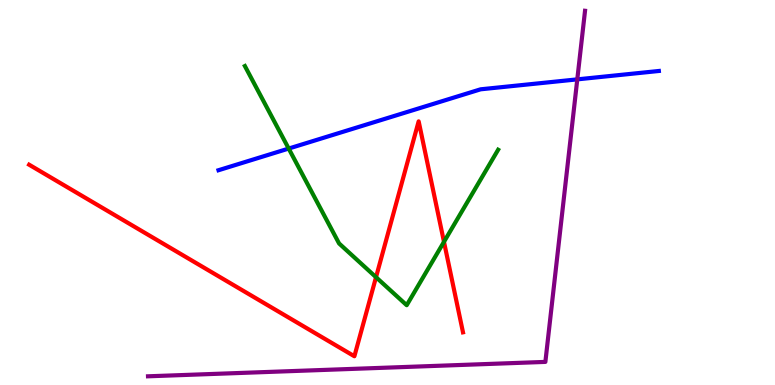[{'lines': ['blue', 'red'], 'intersections': []}, {'lines': ['green', 'red'], 'intersections': [{'x': 4.85, 'y': 2.8}, {'x': 5.73, 'y': 3.72}]}, {'lines': ['purple', 'red'], 'intersections': []}, {'lines': ['blue', 'green'], 'intersections': [{'x': 3.73, 'y': 6.14}]}, {'lines': ['blue', 'purple'], 'intersections': [{'x': 7.45, 'y': 7.94}]}, {'lines': ['green', 'purple'], 'intersections': []}]